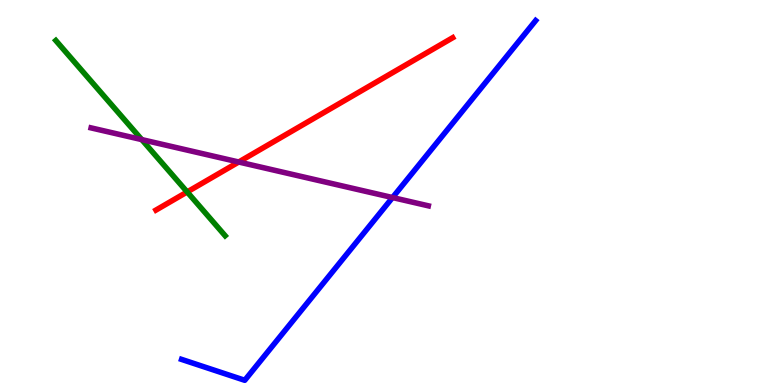[{'lines': ['blue', 'red'], 'intersections': []}, {'lines': ['green', 'red'], 'intersections': [{'x': 2.42, 'y': 5.01}]}, {'lines': ['purple', 'red'], 'intersections': [{'x': 3.08, 'y': 5.79}]}, {'lines': ['blue', 'green'], 'intersections': []}, {'lines': ['blue', 'purple'], 'intersections': [{'x': 5.06, 'y': 4.87}]}, {'lines': ['green', 'purple'], 'intersections': [{'x': 1.83, 'y': 6.37}]}]